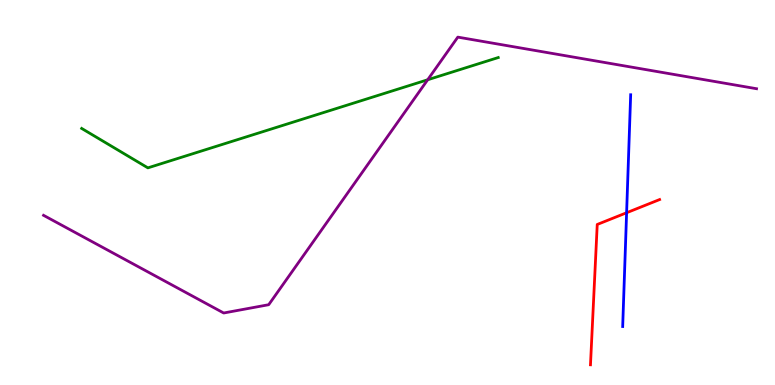[{'lines': ['blue', 'red'], 'intersections': [{'x': 8.09, 'y': 4.47}]}, {'lines': ['green', 'red'], 'intersections': []}, {'lines': ['purple', 'red'], 'intersections': []}, {'lines': ['blue', 'green'], 'intersections': []}, {'lines': ['blue', 'purple'], 'intersections': []}, {'lines': ['green', 'purple'], 'intersections': [{'x': 5.52, 'y': 7.93}]}]